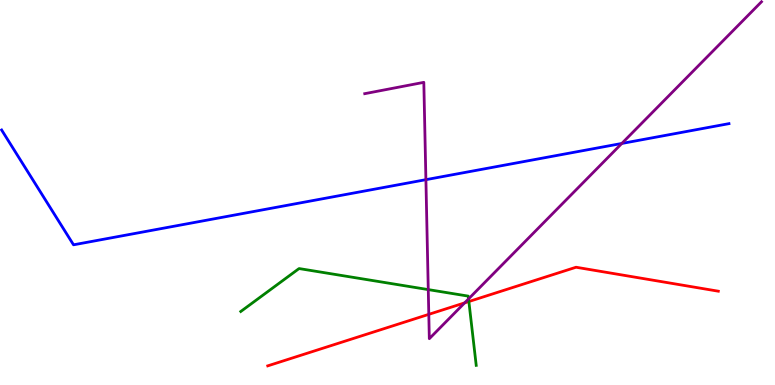[{'lines': ['blue', 'red'], 'intersections': []}, {'lines': ['green', 'red'], 'intersections': [{'x': 6.05, 'y': 2.17}]}, {'lines': ['purple', 'red'], 'intersections': [{'x': 5.53, 'y': 1.84}, {'x': 6.0, 'y': 2.13}]}, {'lines': ['blue', 'green'], 'intersections': []}, {'lines': ['blue', 'purple'], 'intersections': [{'x': 5.5, 'y': 5.33}, {'x': 8.02, 'y': 6.27}]}, {'lines': ['green', 'purple'], 'intersections': [{'x': 5.53, 'y': 2.48}, {'x': 6.05, 'y': 2.24}]}]